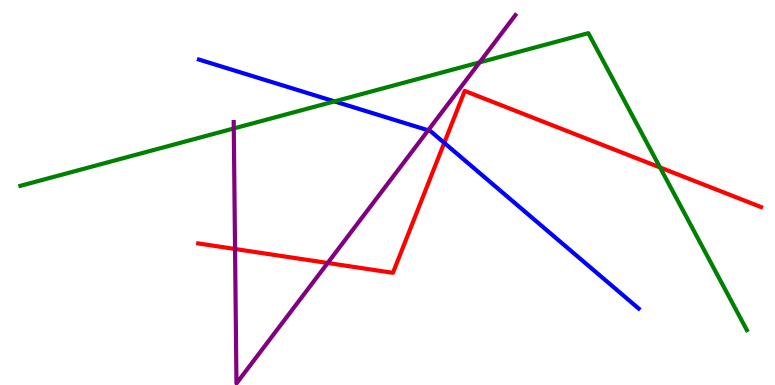[{'lines': ['blue', 'red'], 'intersections': [{'x': 5.73, 'y': 6.29}]}, {'lines': ['green', 'red'], 'intersections': [{'x': 8.52, 'y': 5.65}]}, {'lines': ['purple', 'red'], 'intersections': [{'x': 3.03, 'y': 3.53}, {'x': 4.23, 'y': 3.17}]}, {'lines': ['blue', 'green'], 'intersections': [{'x': 4.32, 'y': 7.37}]}, {'lines': ['blue', 'purple'], 'intersections': [{'x': 5.52, 'y': 6.62}]}, {'lines': ['green', 'purple'], 'intersections': [{'x': 3.02, 'y': 6.66}, {'x': 6.19, 'y': 8.38}]}]